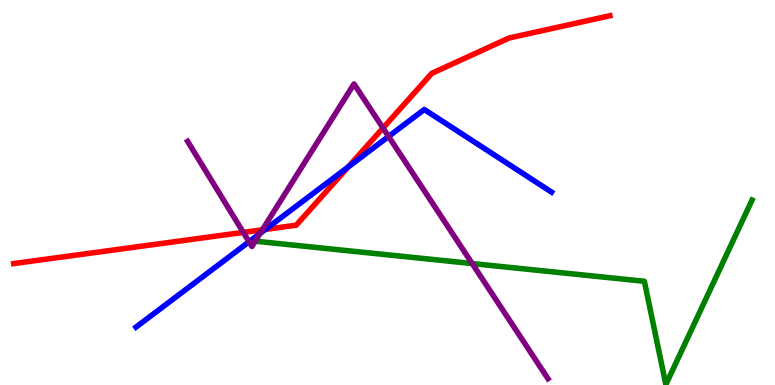[{'lines': ['blue', 'red'], 'intersections': [{'x': 3.43, 'y': 4.04}, {'x': 4.49, 'y': 5.66}]}, {'lines': ['green', 'red'], 'intersections': []}, {'lines': ['purple', 'red'], 'intersections': [{'x': 3.14, 'y': 3.96}, {'x': 3.39, 'y': 4.03}, {'x': 4.94, 'y': 6.68}]}, {'lines': ['blue', 'green'], 'intersections': []}, {'lines': ['blue', 'purple'], 'intersections': [{'x': 3.21, 'y': 3.72}, {'x': 3.36, 'y': 3.94}, {'x': 5.01, 'y': 6.46}]}, {'lines': ['green', 'purple'], 'intersections': [{'x': 6.09, 'y': 3.15}]}]